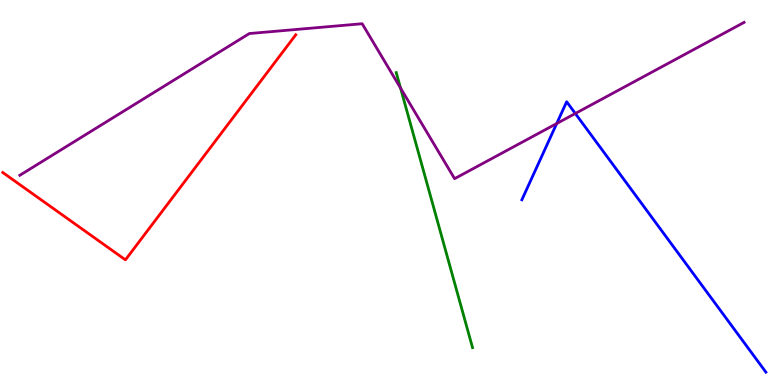[{'lines': ['blue', 'red'], 'intersections': []}, {'lines': ['green', 'red'], 'intersections': []}, {'lines': ['purple', 'red'], 'intersections': []}, {'lines': ['blue', 'green'], 'intersections': []}, {'lines': ['blue', 'purple'], 'intersections': [{'x': 7.18, 'y': 6.79}, {'x': 7.42, 'y': 7.05}]}, {'lines': ['green', 'purple'], 'intersections': [{'x': 5.17, 'y': 7.71}]}]